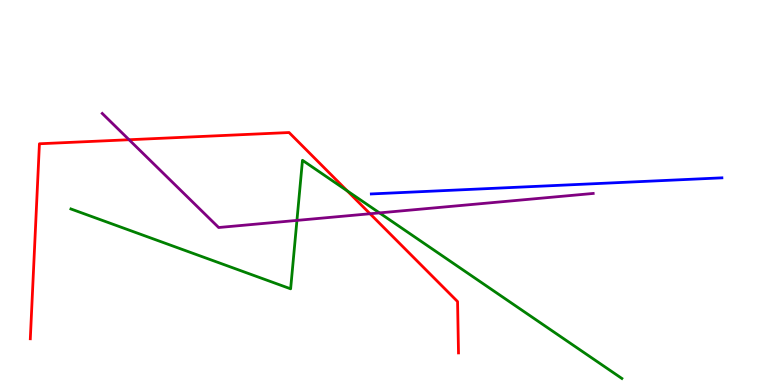[{'lines': ['blue', 'red'], 'intersections': []}, {'lines': ['green', 'red'], 'intersections': [{'x': 4.48, 'y': 5.04}]}, {'lines': ['purple', 'red'], 'intersections': [{'x': 1.67, 'y': 6.37}, {'x': 4.77, 'y': 4.45}]}, {'lines': ['blue', 'green'], 'intersections': []}, {'lines': ['blue', 'purple'], 'intersections': []}, {'lines': ['green', 'purple'], 'intersections': [{'x': 3.83, 'y': 4.28}, {'x': 4.9, 'y': 4.47}]}]